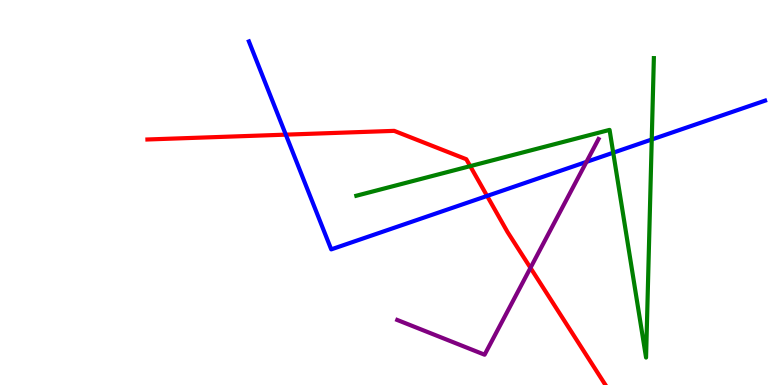[{'lines': ['blue', 'red'], 'intersections': [{'x': 3.69, 'y': 6.5}, {'x': 6.29, 'y': 4.91}]}, {'lines': ['green', 'red'], 'intersections': [{'x': 6.07, 'y': 5.68}]}, {'lines': ['purple', 'red'], 'intersections': [{'x': 6.84, 'y': 3.04}]}, {'lines': ['blue', 'green'], 'intersections': [{'x': 7.91, 'y': 6.03}, {'x': 8.41, 'y': 6.38}]}, {'lines': ['blue', 'purple'], 'intersections': [{'x': 7.57, 'y': 5.8}]}, {'lines': ['green', 'purple'], 'intersections': []}]